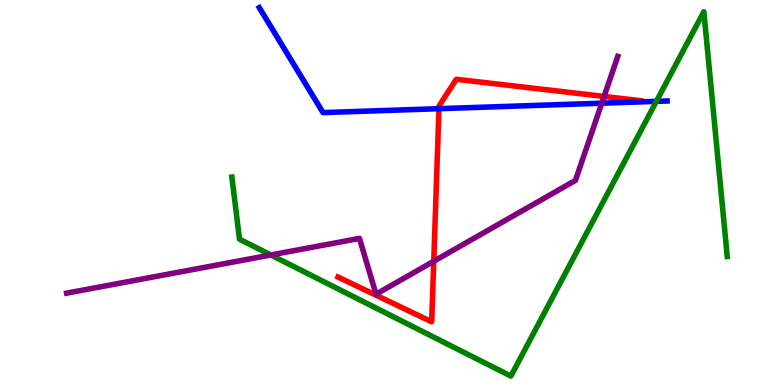[{'lines': ['blue', 'red'], 'intersections': [{'x': 5.66, 'y': 7.18}]}, {'lines': ['green', 'red'], 'intersections': []}, {'lines': ['purple', 'red'], 'intersections': [{'x': 5.6, 'y': 3.21}, {'x': 7.79, 'y': 7.49}]}, {'lines': ['blue', 'green'], 'intersections': [{'x': 8.47, 'y': 7.37}]}, {'lines': ['blue', 'purple'], 'intersections': [{'x': 7.77, 'y': 7.32}]}, {'lines': ['green', 'purple'], 'intersections': [{'x': 3.49, 'y': 3.38}]}]